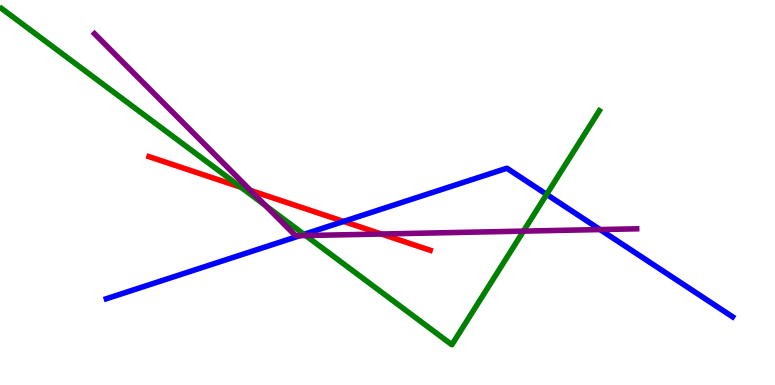[{'lines': ['blue', 'red'], 'intersections': [{'x': 4.43, 'y': 4.25}]}, {'lines': ['green', 'red'], 'intersections': [{'x': 3.11, 'y': 5.14}]}, {'lines': ['purple', 'red'], 'intersections': [{'x': 3.23, 'y': 5.05}, {'x': 4.92, 'y': 3.92}]}, {'lines': ['blue', 'green'], 'intersections': [{'x': 3.92, 'y': 3.91}, {'x': 7.05, 'y': 4.95}]}, {'lines': ['blue', 'purple'], 'intersections': [{'x': 3.87, 'y': 3.88}, {'x': 7.74, 'y': 4.04}]}, {'lines': ['green', 'purple'], 'intersections': [{'x': 3.43, 'y': 4.66}, {'x': 3.94, 'y': 3.88}, {'x': 6.75, 'y': 4.0}]}]